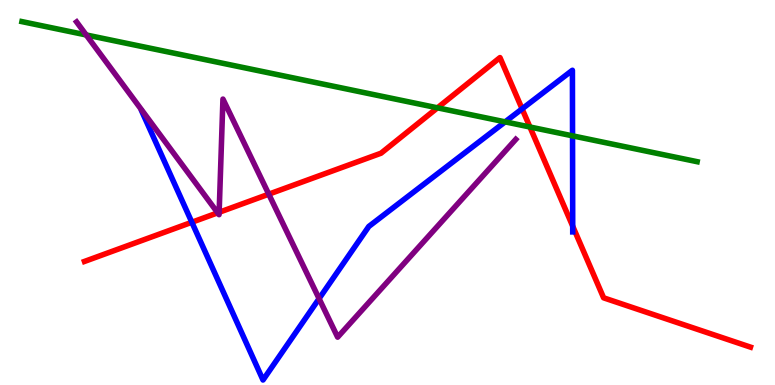[{'lines': ['blue', 'red'], 'intersections': [{'x': 2.48, 'y': 4.23}, {'x': 6.74, 'y': 7.17}, {'x': 7.39, 'y': 4.12}]}, {'lines': ['green', 'red'], 'intersections': [{'x': 5.64, 'y': 7.2}, {'x': 6.84, 'y': 6.7}]}, {'lines': ['purple', 'red'], 'intersections': [{'x': 2.81, 'y': 4.47}, {'x': 2.83, 'y': 4.49}, {'x': 3.47, 'y': 4.96}]}, {'lines': ['blue', 'green'], 'intersections': [{'x': 6.52, 'y': 6.83}, {'x': 7.39, 'y': 6.47}]}, {'lines': ['blue', 'purple'], 'intersections': [{'x': 4.12, 'y': 2.24}]}, {'lines': ['green', 'purple'], 'intersections': [{'x': 1.11, 'y': 9.09}]}]